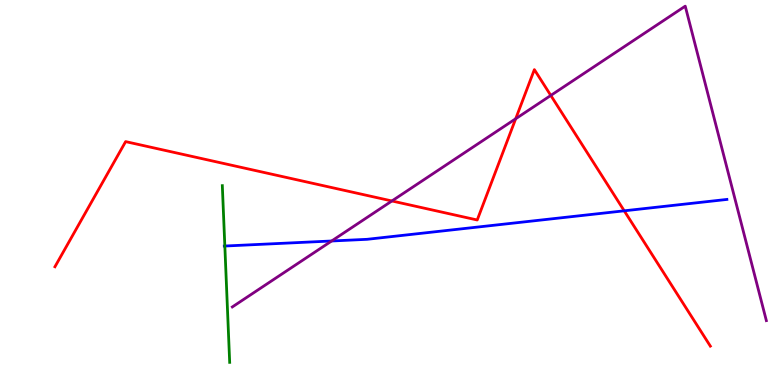[{'lines': ['blue', 'red'], 'intersections': [{'x': 8.05, 'y': 4.52}]}, {'lines': ['green', 'red'], 'intersections': []}, {'lines': ['purple', 'red'], 'intersections': [{'x': 5.06, 'y': 4.78}, {'x': 6.65, 'y': 6.92}, {'x': 7.11, 'y': 7.52}]}, {'lines': ['blue', 'green'], 'intersections': [{'x': 2.9, 'y': 3.61}]}, {'lines': ['blue', 'purple'], 'intersections': [{'x': 4.28, 'y': 3.74}]}, {'lines': ['green', 'purple'], 'intersections': []}]